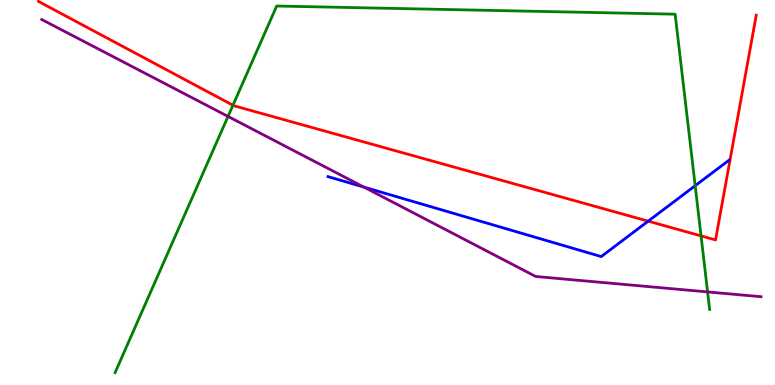[{'lines': ['blue', 'red'], 'intersections': [{'x': 8.36, 'y': 4.26}]}, {'lines': ['green', 'red'], 'intersections': [{'x': 3.01, 'y': 7.27}, {'x': 9.05, 'y': 3.87}]}, {'lines': ['purple', 'red'], 'intersections': []}, {'lines': ['blue', 'green'], 'intersections': [{'x': 8.97, 'y': 5.18}]}, {'lines': ['blue', 'purple'], 'intersections': [{'x': 4.7, 'y': 5.14}]}, {'lines': ['green', 'purple'], 'intersections': [{'x': 2.94, 'y': 6.98}, {'x': 9.13, 'y': 2.42}]}]